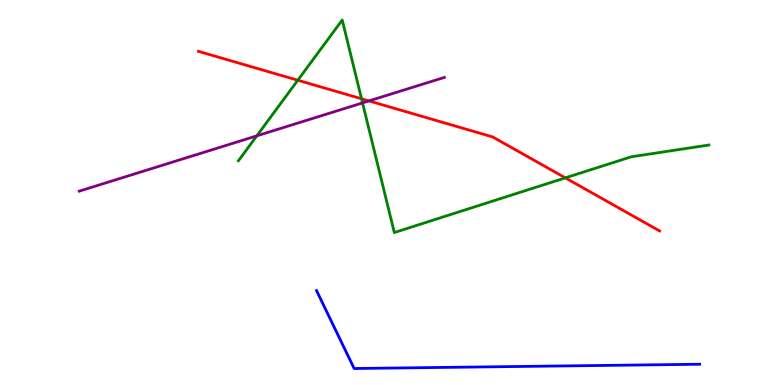[{'lines': ['blue', 'red'], 'intersections': []}, {'lines': ['green', 'red'], 'intersections': [{'x': 3.84, 'y': 7.92}, {'x': 4.66, 'y': 7.43}, {'x': 7.29, 'y': 5.38}]}, {'lines': ['purple', 'red'], 'intersections': [{'x': 4.76, 'y': 7.38}]}, {'lines': ['blue', 'green'], 'intersections': []}, {'lines': ['blue', 'purple'], 'intersections': []}, {'lines': ['green', 'purple'], 'intersections': [{'x': 3.31, 'y': 6.47}, {'x': 4.68, 'y': 7.33}]}]